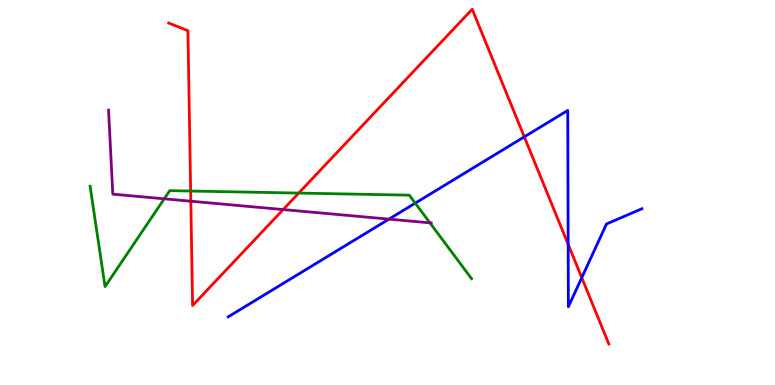[{'lines': ['blue', 'red'], 'intersections': [{'x': 6.77, 'y': 6.45}, {'x': 7.33, 'y': 3.65}, {'x': 7.51, 'y': 2.79}]}, {'lines': ['green', 'red'], 'intersections': [{'x': 2.46, 'y': 5.04}, {'x': 3.85, 'y': 4.99}]}, {'lines': ['purple', 'red'], 'intersections': [{'x': 2.46, 'y': 4.77}, {'x': 3.65, 'y': 4.56}]}, {'lines': ['blue', 'green'], 'intersections': [{'x': 5.36, 'y': 4.72}]}, {'lines': ['blue', 'purple'], 'intersections': [{'x': 5.02, 'y': 4.31}]}, {'lines': ['green', 'purple'], 'intersections': [{'x': 2.12, 'y': 4.84}, {'x': 5.55, 'y': 4.21}]}]